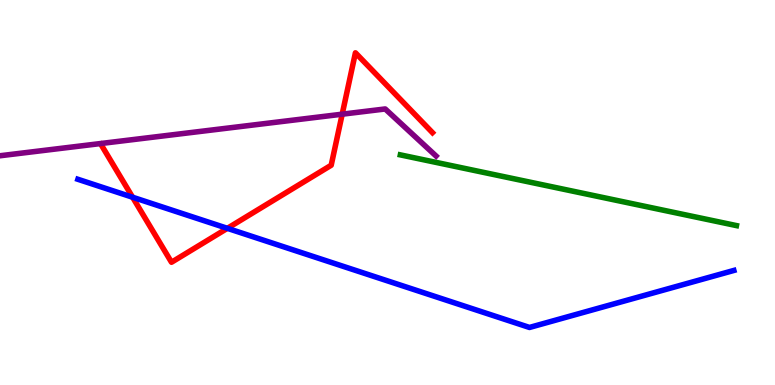[{'lines': ['blue', 'red'], 'intersections': [{'x': 1.71, 'y': 4.88}, {'x': 2.93, 'y': 4.07}]}, {'lines': ['green', 'red'], 'intersections': []}, {'lines': ['purple', 'red'], 'intersections': [{'x': 4.42, 'y': 7.03}]}, {'lines': ['blue', 'green'], 'intersections': []}, {'lines': ['blue', 'purple'], 'intersections': []}, {'lines': ['green', 'purple'], 'intersections': []}]